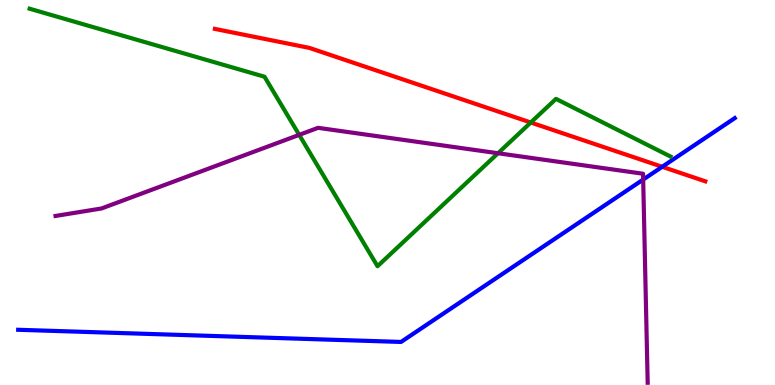[{'lines': ['blue', 'red'], 'intersections': [{'x': 8.54, 'y': 5.67}]}, {'lines': ['green', 'red'], 'intersections': [{'x': 6.85, 'y': 6.82}]}, {'lines': ['purple', 'red'], 'intersections': []}, {'lines': ['blue', 'green'], 'intersections': []}, {'lines': ['blue', 'purple'], 'intersections': [{'x': 8.3, 'y': 5.34}]}, {'lines': ['green', 'purple'], 'intersections': [{'x': 3.86, 'y': 6.5}, {'x': 6.43, 'y': 6.02}]}]